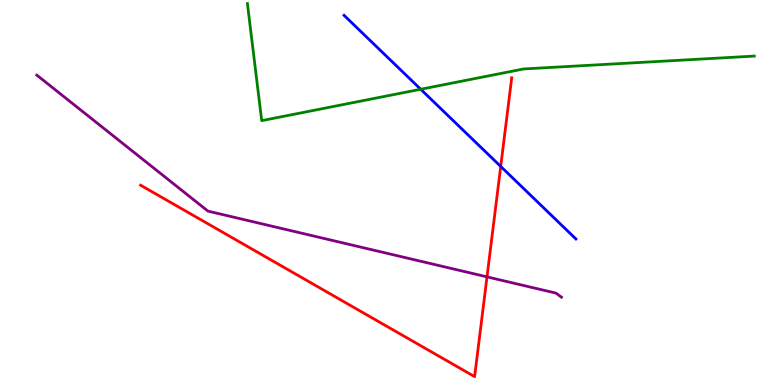[{'lines': ['blue', 'red'], 'intersections': [{'x': 6.46, 'y': 5.68}]}, {'lines': ['green', 'red'], 'intersections': []}, {'lines': ['purple', 'red'], 'intersections': [{'x': 6.28, 'y': 2.81}]}, {'lines': ['blue', 'green'], 'intersections': [{'x': 5.43, 'y': 7.68}]}, {'lines': ['blue', 'purple'], 'intersections': []}, {'lines': ['green', 'purple'], 'intersections': []}]